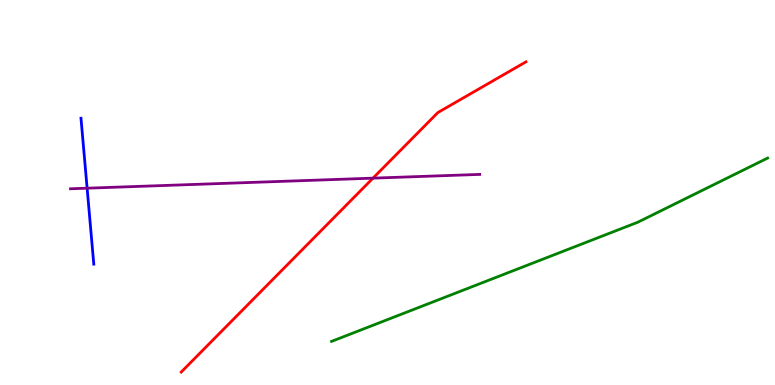[{'lines': ['blue', 'red'], 'intersections': []}, {'lines': ['green', 'red'], 'intersections': []}, {'lines': ['purple', 'red'], 'intersections': [{'x': 4.81, 'y': 5.37}]}, {'lines': ['blue', 'green'], 'intersections': []}, {'lines': ['blue', 'purple'], 'intersections': [{'x': 1.12, 'y': 5.11}]}, {'lines': ['green', 'purple'], 'intersections': []}]